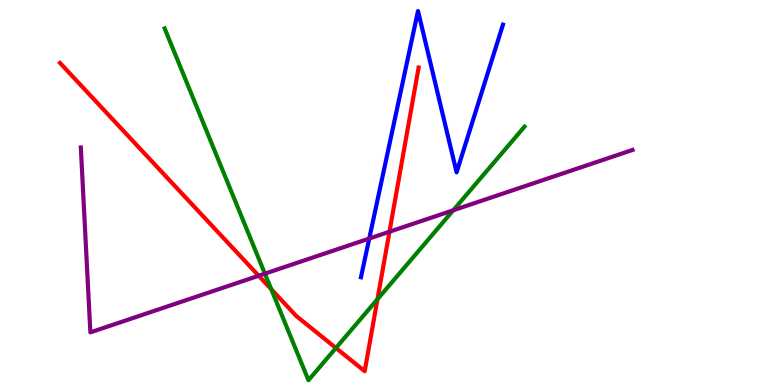[{'lines': ['blue', 'red'], 'intersections': []}, {'lines': ['green', 'red'], 'intersections': [{'x': 3.5, 'y': 2.49}, {'x': 4.33, 'y': 0.962}, {'x': 4.87, 'y': 2.23}]}, {'lines': ['purple', 'red'], 'intersections': [{'x': 3.34, 'y': 2.84}, {'x': 5.03, 'y': 3.98}]}, {'lines': ['blue', 'green'], 'intersections': []}, {'lines': ['blue', 'purple'], 'intersections': [{'x': 4.76, 'y': 3.8}]}, {'lines': ['green', 'purple'], 'intersections': [{'x': 3.42, 'y': 2.89}, {'x': 5.85, 'y': 4.54}]}]